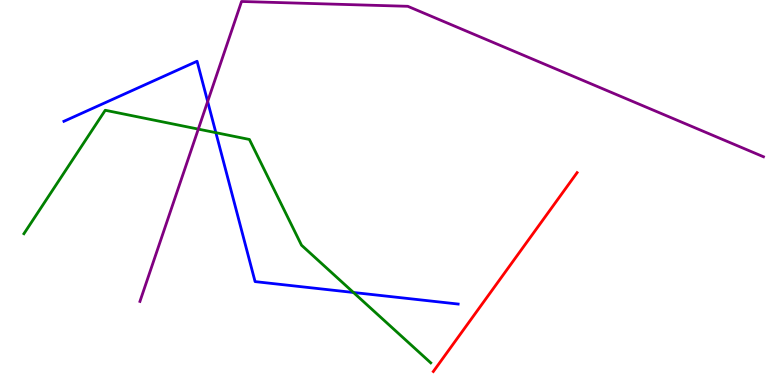[{'lines': ['blue', 'red'], 'intersections': []}, {'lines': ['green', 'red'], 'intersections': []}, {'lines': ['purple', 'red'], 'intersections': []}, {'lines': ['blue', 'green'], 'intersections': [{'x': 2.79, 'y': 6.55}, {'x': 4.56, 'y': 2.4}]}, {'lines': ['blue', 'purple'], 'intersections': [{'x': 2.68, 'y': 7.36}]}, {'lines': ['green', 'purple'], 'intersections': [{'x': 2.56, 'y': 6.65}]}]